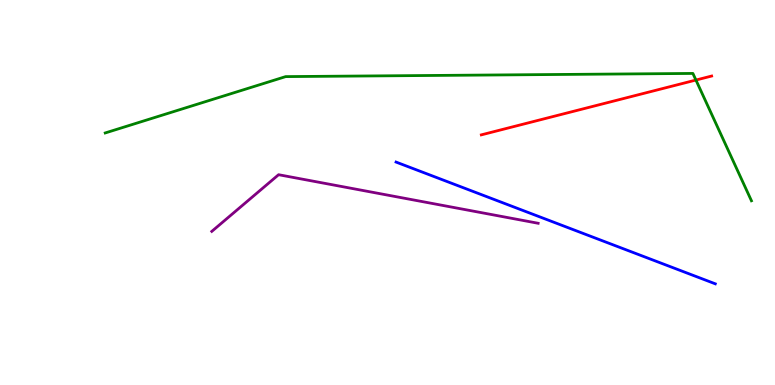[{'lines': ['blue', 'red'], 'intersections': []}, {'lines': ['green', 'red'], 'intersections': [{'x': 8.98, 'y': 7.92}]}, {'lines': ['purple', 'red'], 'intersections': []}, {'lines': ['blue', 'green'], 'intersections': []}, {'lines': ['blue', 'purple'], 'intersections': []}, {'lines': ['green', 'purple'], 'intersections': []}]